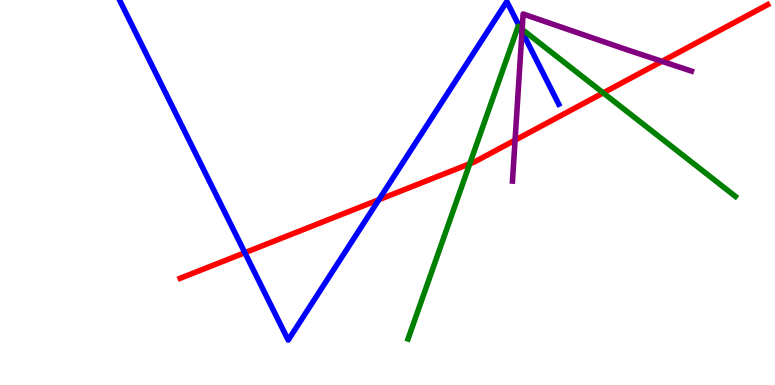[{'lines': ['blue', 'red'], 'intersections': [{'x': 3.16, 'y': 3.44}, {'x': 4.89, 'y': 4.81}]}, {'lines': ['green', 'red'], 'intersections': [{'x': 6.06, 'y': 5.75}, {'x': 7.78, 'y': 7.59}]}, {'lines': ['purple', 'red'], 'intersections': [{'x': 6.65, 'y': 6.36}, {'x': 8.54, 'y': 8.41}]}, {'lines': ['blue', 'green'], 'intersections': [{'x': 6.71, 'y': 9.28}]}, {'lines': ['blue', 'purple'], 'intersections': [{'x': 6.74, 'y': 9.18}]}, {'lines': ['green', 'purple'], 'intersections': [{'x': 6.74, 'y': 9.24}]}]